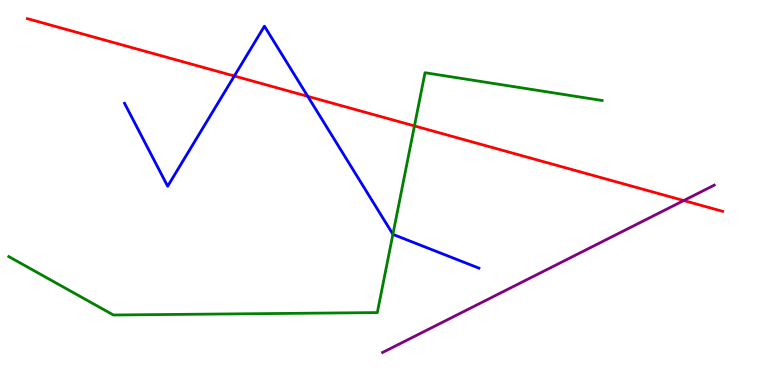[{'lines': ['blue', 'red'], 'intersections': [{'x': 3.02, 'y': 8.03}, {'x': 3.97, 'y': 7.5}]}, {'lines': ['green', 'red'], 'intersections': [{'x': 5.35, 'y': 6.73}]}, {'lines': ['purple', 'red'], 'intersections': [{'x': 8.82, 'y': 4.79}]}, {'lines': ['blue', 'green'], 'intersections': [{'x': 5.07, 'y': 3.92}]}, {'lines': ['blue', 'purple'], 'intersections': []}, {'lines': ['green', 'purple'], 'intersections': []}]